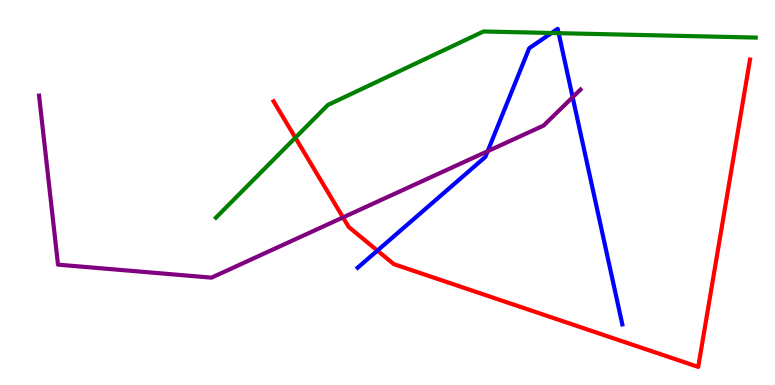[{'lines': ['blue', 'red'], 'intersections': [{'x': 4.87, 'y': 3.49}]}, {'lines': ['green', 'red'], 'intersections': [{'x': 3.81, 'y': 6.42}]}, {'lines': ['purple', 'red'], 'intersections': [{'x': 4.43, 'y': 4.35}]}, {'lines': ['blue', 'green'], 'intersections': [{'x': 7.12, 'y': 9.14}, {'x': 7.21, 'y': 9.14}]}, {'lines': ['blue', 'purple'], 'intersections': [{'x': 6.29, 'y': 6.07}, {'x': 7.39, 'y': 7.47}]}, {'lines': ['green', 'purple'], 'intersections': []}]